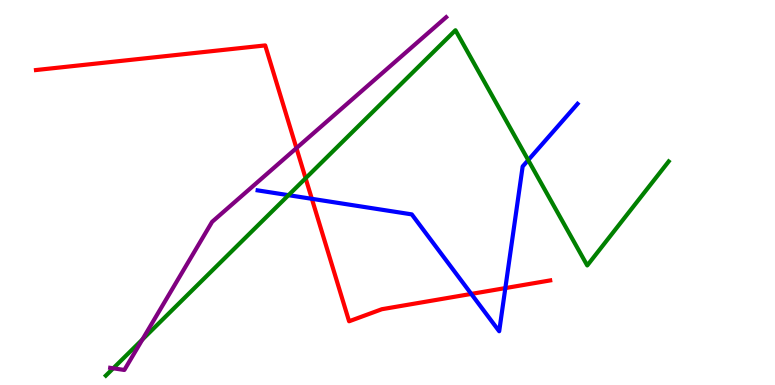[{'lines': ['blue', 'red'], 'intersections': [{'x': 4.02, 'y': 4.84}, {'x': 6.08, 'y': 2.37}, {'x': 6.52, 'y': 2.52}]}, {'lines': ['green', 'red'], 'intersections': [{'x': 3.94, 'y': 5.37}]}, {'lines': ['purple', 'red'], 'intersections': [{'x': 3.82, 'y': 6.15}]}, {'lines': ['blue', 'green'], 'intersections': [{'x': 3.72, 'y': 4.93}, {'x': 6.82, 'y': 5.84}]}, {'lines': ['blue', 'purple'], 'intersections': []}, {'lines': ['green', 'purple'], 'intersections': [{'x': 1.46, 'y': 0.434}, {'x': 1.84, 'y': 1.18}]}]